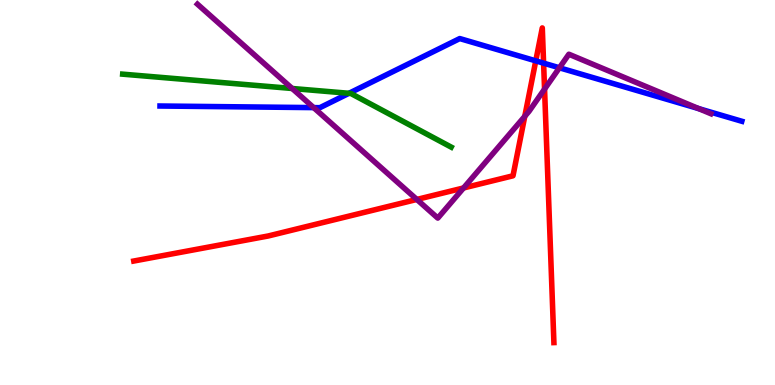[{'lines': ['blue', 'red'], 'intersections': [{'x': 6.91, 'y': 8.42}, {'x': 7.01, 'y': 8.36}]}, {'lines': ['green', 'red'], 'intersections': []}, {'lines': ['purple', 'red'], 'intersections': [{'x': 5.38, 'y': 4.82}, {'x': 5.98, 'y': 5.12}, {'x': 6.77, 'y': 6.98}, {'x': 7.03, 'y': 7.69}]}, {'lines': ['blue', 'green'], 'intersections': [{'x': 4.5, 'y': 7.58}]}, {'lines': ['blue', 'purple'], 'intersections': [{'x': 4.05, 'y': 7.2}, {'x': 7.22, 'y': 8.24}, {'x': 9.02, 'y': 7.18}]}, {'lines': ['green', 'purple'], 'intersections': [{'x': 3.77, 'y': 7.7}]}]